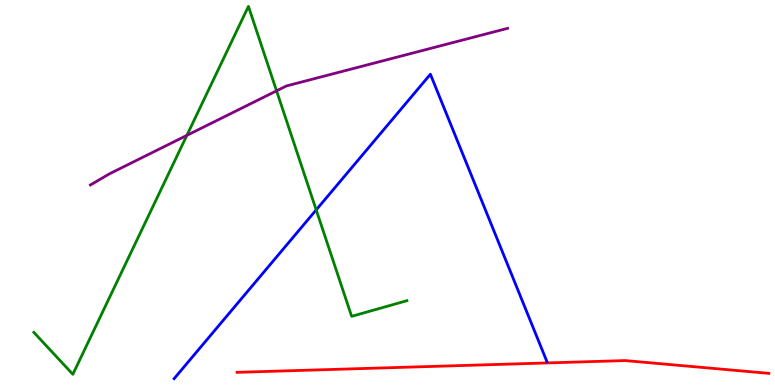[{'lines': ['blue', 'red'], 'intersections': []}, {'lines': ['green', 'red'], 'intersections': []}, {'lines': ['purple', 'red'], 'intersections': []}, {'lines': ['blue', 'green'], 'intersections': [{'x': 4.08, 'y': 4.55}]}, {'lines': ['blue', 'purple'], 'intersections': []}, {'lines': ['green', 'purple'], 'intersections': [{'x': 2.41, 'y': 6.48}, {'x': 3.57, 'y': 7.64}]}]